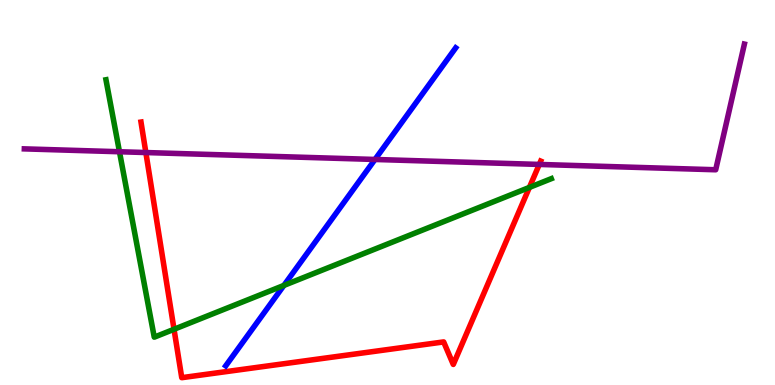[{'lines': ['blue', 'red'], 'intersections': []}, {'lines': ['green', 'red'], 'intersections': [{'x': 2.25, 'y': 1.45}, {'x': 6.83, 'y': 5.13}]}, {'lines': ['purple', 'red'], 'intersections': [{'x': 1.88, 'y': 6.04}, {'x': 6.96, 'y': 5.73}]}, {'lines': ['blue', 'green'], 'intersections': [{'x': 3.66, 'y': 2.59}]}, {'lines': ['blue', 'purple'], 'intersections': [{'x': 4.84, 'y': 5.86}]}, {'lines': ['green', 'purple'], 'intersections': [{'x': 1.54, 'y': 6.06}]}]